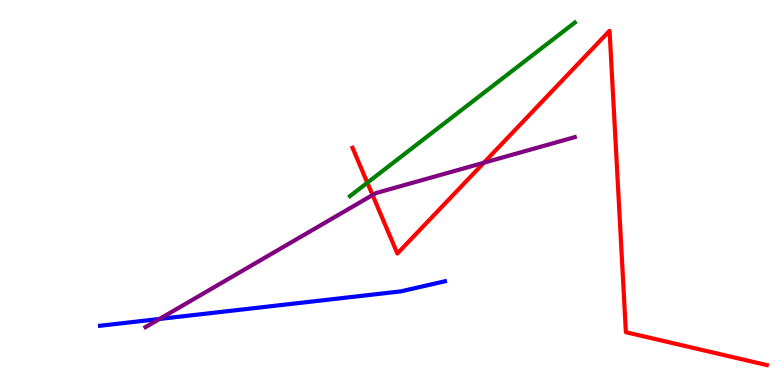[{'lines': ['blue', 'red'], 'intersections': []}, {'lines': ['green', 'red'], 'intersections': [{'x': 4.74, 'y': 5.25}]}, {'lines': ['purple', 'red'], 'intersections': [{'x': 4.81, 'y': 4.93}, {'x': 6.24, 'y': 5.77}]}, {'lines': ['blue', 'green'], 'intersections': []}, {'lines': ['blue', 'purple'], 'intersections': [{'x': 2.06, 'y': 1.72}]}, {'lines': ['green', 'purple'], 'intersections': []}]